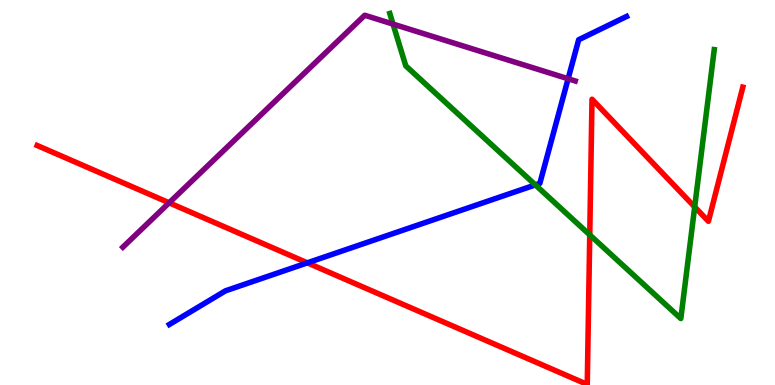[{'lines': ['blue', 'red'], 'intersections': [{'x': 3.97, 'y': 3.17}]}, {'lines': ['green', 'red'], 'intersections': [{'x': 7.61, 'y': 3.9}, {'x': 8.96, 'y': 4.63}]}, {'lines': ['purple', 'red'], 'intersections': [{'x': 2.18, 'y': 4.73}]}, {'lines': ['blue', 'green'], 'intersections': [{'x': 6.91, 'y': 5.2}]}, {'lines': ['blue', 'purple'], 'intersections': [{'x': 7.33, 'y': 7.95}]}, {'lines': ['green', 'purple'], 'intersections': [{'x': 5.07, 'y': 9.37}]}]